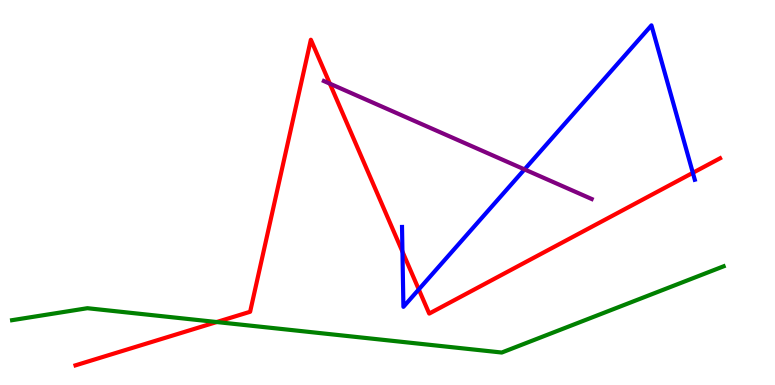[{'lines': ['blue', 'red'], 'intersections': [{'x': 5.19, 'y': 3.46}, {'x': 5.4, 'y': 2.48}, {'x': 8.94, 'y': 5.51}]}, {'lines': ['green', 'red'], 'intersections': [{'x': 2.8, 'y': 1.64}]}, {'lines': ['purple', 'red'], 'intersections': [{'x': 4.26, 'y': 7.83}]}, {'lines': ['blue', 'green'], 'intersections': []}, {'lines': ['blue', 'purple'], 'intersections': [{'x': 6.77, 'y': 5.6}]}, {'lines': ['green', 'purple'], 'intersections': []}]